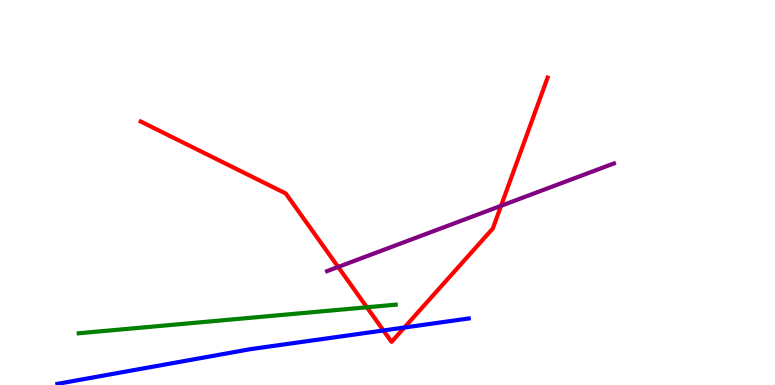[{'lines': ['blue', 'red'], 'intersections': [{'x': 4.95, 'y': 1.42}, {'x': 5.22, 'y': 1.49}]}, {'lines': ['green', 'red'], 'intersections': [{'x': 4.73, 'y': 2.02}]}, {'lines': ['purple', 'red'], 'intersections': [{'x': 4.36, 'y': 3.07}, {'x': 6.47, 'y': 4.65}]}, {'lines': ['blue', 'green'], 'intersections': []}, {'lines': ['blue', 'purple'], 'intersections': []}, {'lines': ['green', 'purple'], 'intersections': []}]